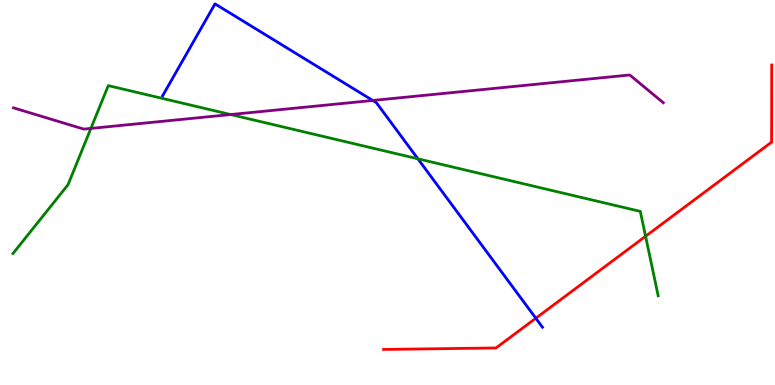[{'lines': ['blue', 'red'], 'intersections': [{'x': 6.91, 'y': 1.73}]}, {'lines': ['green', 'red'], 'intersections': [{'x': 8.33, 'y': 3.86}]}, {'lines': ['purple', 'red'], 'intersections': []}, {'lines': ['blue', 'green'], 'intersections': [{'x': 5.39, 'y': 5.88}]}, {'lines': ['blue', 'purple'], 'intersections': [{'x': 4.81, 'y': 7.39}]}, {'lines': ['green', 'purple'], 'intersections': [{'x': 1.17, 'y': 6.66}, {'x': 2.98, 'y': 7.02}]}]